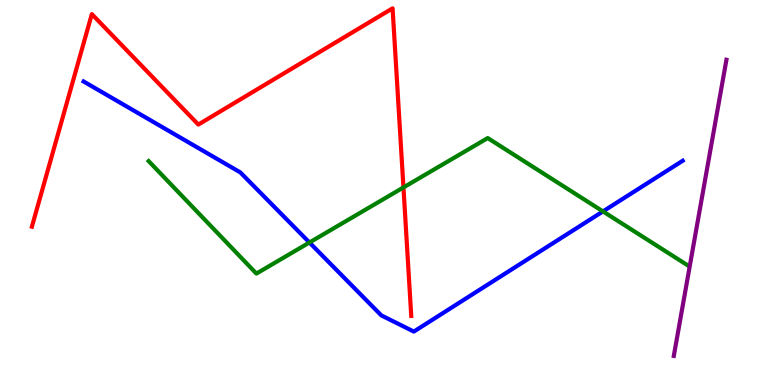[{'lines': ['blue', 'red'], 'intersections': []}, {'lines': ['green', 'red'], 'intersections': [{'x': 5.21, 'y': 5.13}]}, {'lines': ['purple', 'red'], 'intersections': []}, {'lines': ['blue', 'green'], 'intersections': [{'x': 3.99, 'y': 3.7}, {'x': 7.78, 'y': 4.51}]}, {'lines': ['blue', 'purple'], 'intersections': []}, {'lines': ['green', 'purple'], 'intersections': []}]